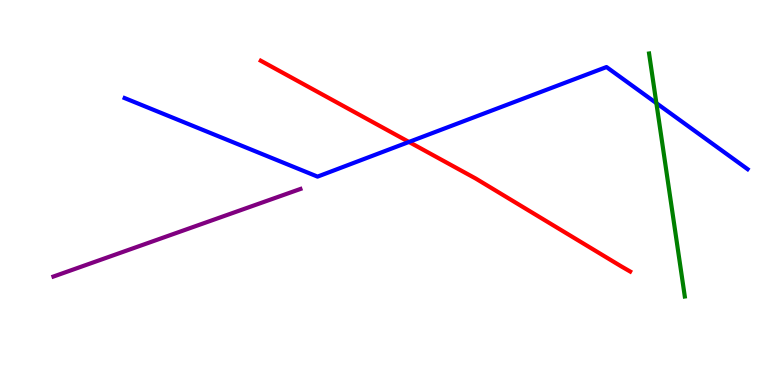[{'lines': ['blue', 'red'], 'intersections': [{'x': 5.28, 'y': 6.31}]}, {'lines': ['green', 'red'], 'intersections': []}, {'lines': ['purple', 'red'], 'intersections': []}, {'lines': ['blue', 'green'], 'intersections': [{'x': 8.47, 'y': 7.32}]}, {'lines': ['blue', 'purple'], 'intersections': []}, {'lines': ['green', 'purple'], 'intersections': []}]